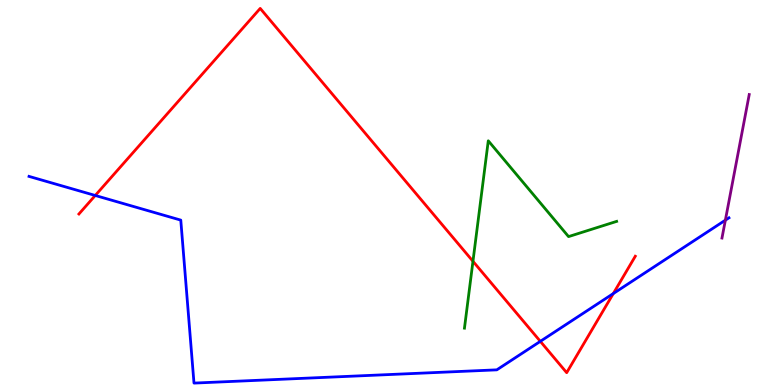[{'lines': ['blue', 'red'], 'intersections': [{'x': 1.23, 'y': 4.92}, {'x': 6.97, 'y': 1.13}, {'x': 7.91, 'y': 2.37}]}, {'lines': ['green', 'red'], 'intersections': [{'x': 6.1, 'y': 3.21}]}, {'lines': ['purple', 'red'], 'intersections': []}, {'lines': ['blue', 'green'], 'intersections': []}, {'lines': ['blue', 'purple'], 'intersections': [{'x': 9.36, 'y': 4.28}]}, {'lines': ['green', 'purple'], 'intersections': []}]